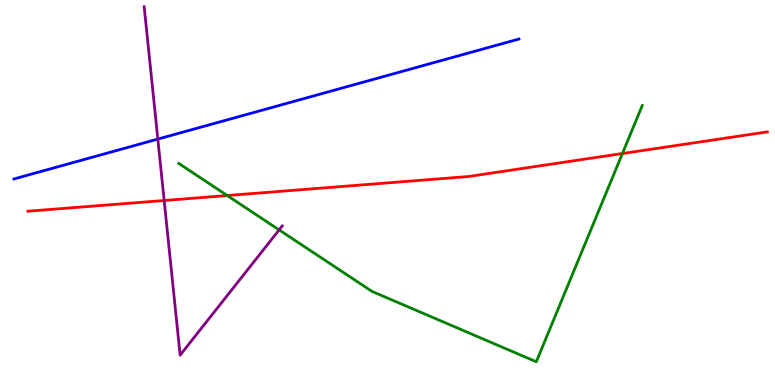[{'lines': ['blue', 'red'], 'intersections': []}, {'lines': ['green', 'red'], 'intersections': [{'x': 2.93, 'y': 4.92}, {'x': 8.03, 'y': 6.01}]}, {'lines': ['purple', 'red'], 'intersections': [{'x': 2.12, 'y': 4.79}]}, {'lines': ['blue', 'green'], 'intersections': []}, {'lines': ['blue', 'purple'], 'intersections': [{'x': 2.04, 'y': 6.39}]}, {'lines': ['green', 'purple'], 'intersections': [{'x': 3.6, 'y': 4.03}]}]